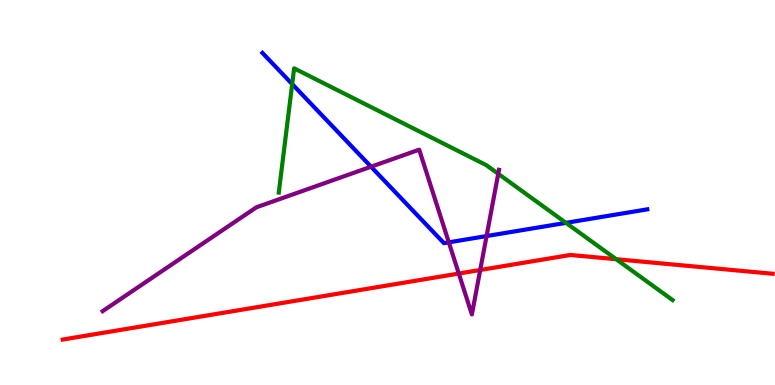[{'lines': ['blue', 'red'], 'intersections': []}, {'lines': ['green', 'red'], 'intersections': [{'x': 7.95, 'y': 3.27}]}, {'lines': ['purple', 'red'], 'intersections': [{'x': 5.92, 'y': 2.89}, {'x': 6.2, 'y': 2.99}]}, {'lines': ['blue', 'green'], 'intersections': [{'x': 3.77, 'y': 7.82}, {'x': 7.3, 'y': 4.21}]}, {'lines': ['blue', 'purple'], 'intersections': [{'x': 4.79, 'y': 5.67}, {'x': 5.79, 'y': 3.71}, {'x': 6.28, 'y': 3.87}]}, {'lines': ['green', 'purple'], 'intersections': [{'x': 6.43, 'y': 5.49}]}]